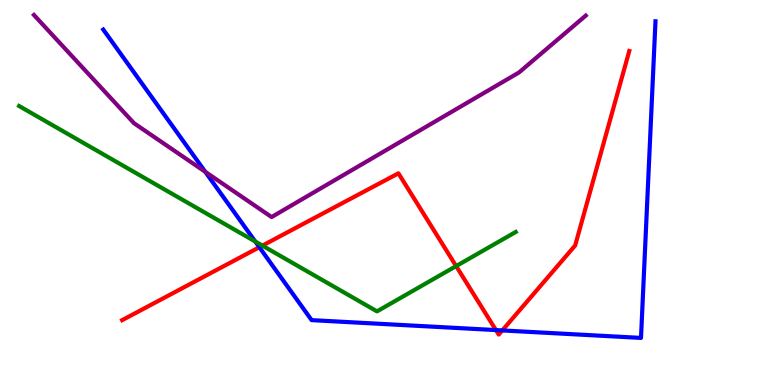[{'lines': ['blue', 'red'], 'intersections': [{'x': 3.35, 'y': 3.58}, {'x': 6.4, 'y': 1.43}, {'x': 6.48, 'y': 1.42}]}, {'lines': ['green', 'red'], 'intersections': [{'x': 3.39, 'y': 3.62}, {'x': 5.89, 'y': 3.09}]}, {'lines': ['purple', 'red'], 'intersections': []}, {'lines': ['blue', 'green'], 'intersections': [{'x': 3.29, 'y': 3.73}]}, {'lines': ['blue', 'purple'], 'intersections': [{'x': 2.65, 'y': 5.54}]}, {'lines': ['green', 'purple'], 'intersections': []}]